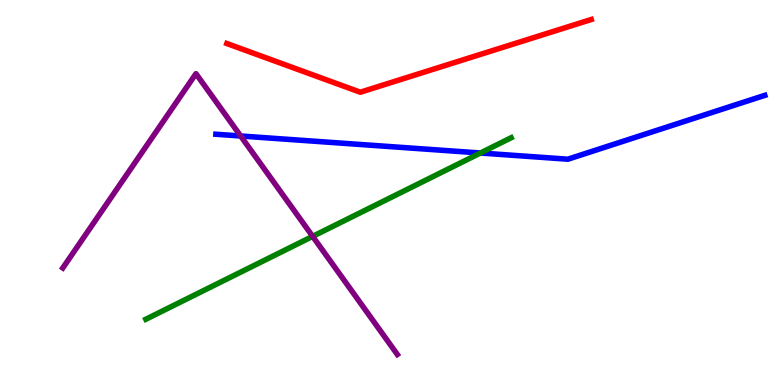[{'lines': ['blue', 'red'], 'intersections': []}, {'lines': ['green', 'red'], 'intersections': []}, {'lines': ['purple', 'red'], 'intersections': []}, {'lines': ['blue', 'green'], 'intersections': [{'x': 6.2, 'y': 6.03}]}, {'lines': ['blue', 'purple'], 'intersections': [{'x': 3.11, 'y': 6.47}]}, {'lines': ['green', 'purple'], 'intersections': [{'x': 4.03, 'y': 3.86}]}]